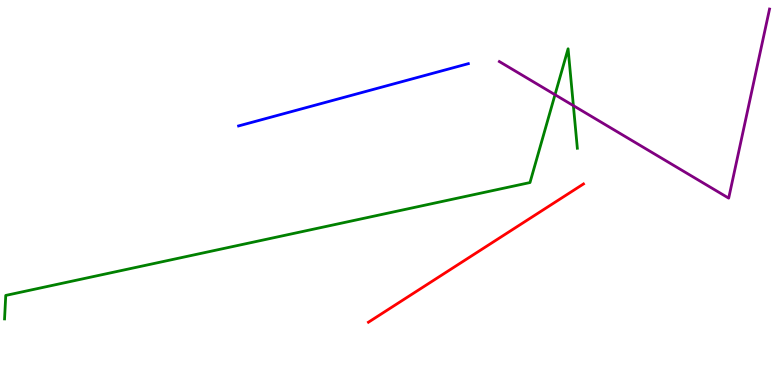[{'lines': ['blue', 'red'], 'intersections': []}, {'lines': ['green', 'red'], 'intersections': []}, {'lines': ['purple', 'red'], 'intersections': []}, {'lines': ['blue', 'green'], 'intersections': []}, {'lines': ['blue', 'purple'], 'intersections': []}, {'lines': ['green', 'purple'], 'intersections': [{'x': 7.16, 'y': 7.54}, {'x': 7.4, 'y': 7.26}]}]